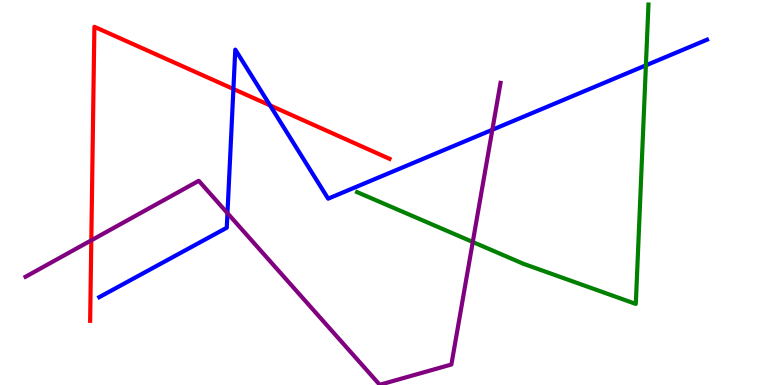[{'lines': ['blue', 'red'], 'intersections': [{'x': 3.01, 'y': 7.69}, {'x': 3.48, 'y': 7.26}]}, {'lines': ['green', 'red'], 'intersections': []}, {'lines': ['purple', 'red'], 'intersections': [{'x': 1.18, 'y': 3.76}]}, {'lines': ['blue', 'green'], 'intersections': [{'x': 8.33, 'y': 8.3}]}, {'lines': ['blue', 'purple'], 'intersections': [{'x': 2.94, 'y': 4.46}, {'x': 6.35, 'y': 6.63}]}, {'lines': ['green', 'purple'], 'intersections': [{'x': 6.1, 'y': 3.71}]}]